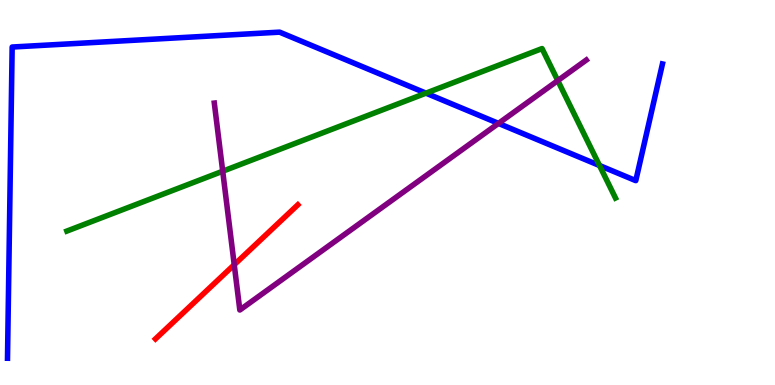[{'lines': ['blue', 'red'], 'intersections': []}, {'lines': ['green', 'red'], 'intersections': []}, {'lines': ['purple', 'red'], 'intersections': [{'x': 3.02, 'y': 3.12}]}, {'lines': ['blue', 'green'], 'intersections': [{'x': 5.5, 'y': 7.58}, {'x': 7.74, 'y': 5.7}]}, {'lines': ['blue', 'purple'], 'intersections': [{'x': 6.43, 'y': 6.79}]}, {'lines': ['green', 'purple'], 'intersections': [{'x': 2.87, 'y': 5.55}, {'x': 7.2, 'y': 7.91}]}]